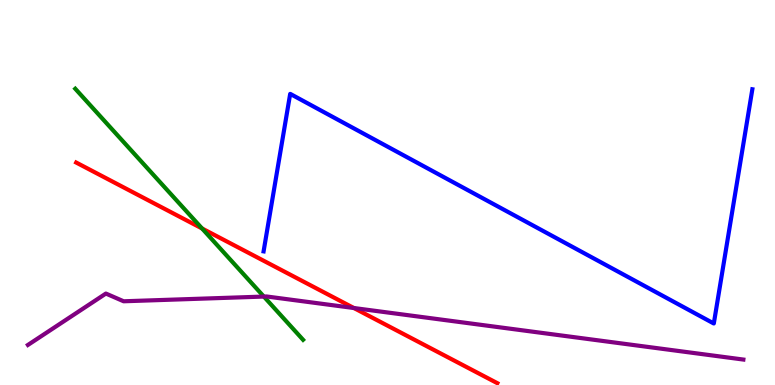[{'lines': ['blue', 'red'], 'intersections': []}, {'lines': ['green', 'red'], 'intersections': [{'x': 2.61, 'y': 4.07}]}, {'lines': ['purple', 'red'], 'intersections': [{'x': 4.57, 'y': 2.0}]}, {'lines': ['blue', 'green'], 'intersections': []}, {'lines': ['blue', 'purple'], 'intersections': []}, {'lines': ['green', 'purple'], 'intersections': [{'x': 3.4, 'y': 2.3}]}]